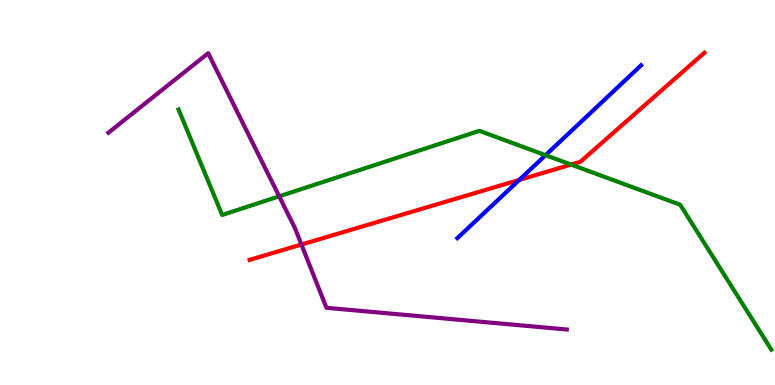[{'lines': ['blue', 'red'], 'intersections': [{'x': 6.7, 'y': 5.33}]}, {'lines': ['green', 'red'], 'intersections': [{'x': 7.37, 'y': 5.73}]}, {'lines': ['purple', 'red'], 'intersections': [{'x': 3.89, 'y': 3.65}]}, {'lines': ['blue', 'green'], 'intersections': [{'x': 7.04, 'y': 5.97}]}, {'lines': ['blue', 'purple'], 'intersections': []}, {'lines': ['green', 'purple'], 'intersections': [{'x': 3.6, 'y': 4.9}]}]